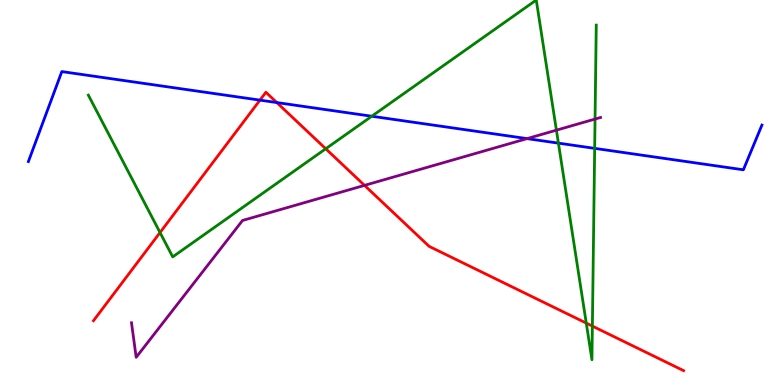[{'lines': ['blue', 'red'], 'intersections': [{'x': 3.35, 'y': 7.4}, {'x': 3.57, 'y': 7.34}]}, {'lines': ['green', 'red'], 'intersections': [{'x': 2.06, 'y': 3.96}, {'x': 4.2, 'y': 6.14}, {'x': 7.56, 'y': 1.61}, {'x': 7.64, 'y': 1.53}]}, {'lines': ['purple', 'red'], 'intersections': [{'x': 4.7, 'y': 5.19}]}, {'lines': ['blue', 'green'], 'intersections': [{'x': 4.8, 'y': 6.98}, {'x': 7.21, 'y': 6.28}, {'x': 7.67, 'y': 6.15}]}, {'lines': ['blue', 'purple'], 'intersections': [{'x': 6.8, 'y': 6.4}]}, {'lines': ['green', 'purple'], 'intersections': [{'x': 7.18, 'y': 6.62}, {'x': 7.68, 'y': 6.91}]}]